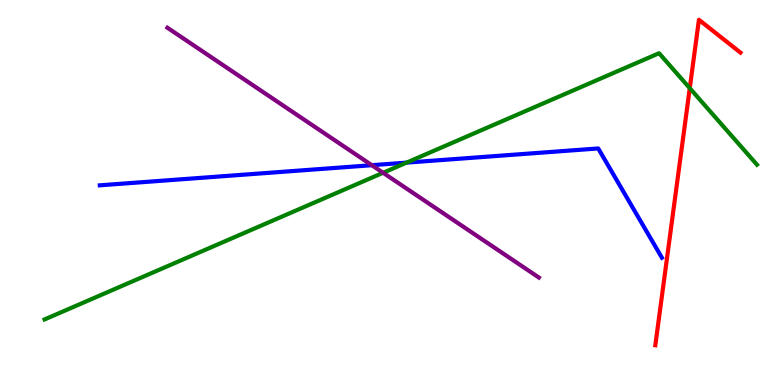[{'lines': ['blue', 'red'], 'intersections': []}, {'lines': ['green', 'red'], 'intersections': [{'x': 8.9, 'y': 7.71}]}, {'lines': ['purple', 'red'], 'intersections': []}, {'lines': ['blue', 'green'], 'intersections': [{'x': 5.25, 'y': 5.78}]}, {'lines': ['blue', 'purple'], 'intersections': [{'x': 4.8, 'y': 5.71}]}, {'lines': ['green', 'purple'], 'intersections': [{'x': 4.94, 'y': 5.51}]}]